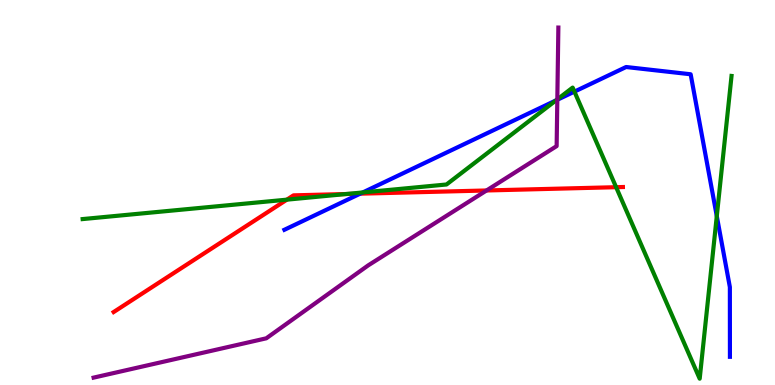[{'lines': ['blue', 'red'], 'intersections': [{'x': 4.65, 'y': 4.97}]}, {'lines': ['green', 'red'], 'intersections': [{'x': 3.7, 'y': 4.81}, {'x': 4.47, 'y': 4.96}, {'x': 7.95, 'y': 5.14}]}, {'lines': ['purple', 'red'], 'intersections': [{'x': 6.28, 'y': 5.05}]}, {'lines': ['blue', 'green'], 'intersections': [{'x': 4.68, 'y': 5.0}, {'x': 7.17, 'y': 7.39}, {'x': 7.41, 'y': 7.62}, {'x': 9.25, 'y': 4.39}]}, {'lines': ['blue', 'purple'], 'intersections': [{'x': 7.19, 'y': 7.41}]}, {'lines': ['green', 'purple'], 'intersections': [{'x': 7.19, 'y': 7.42}]}]